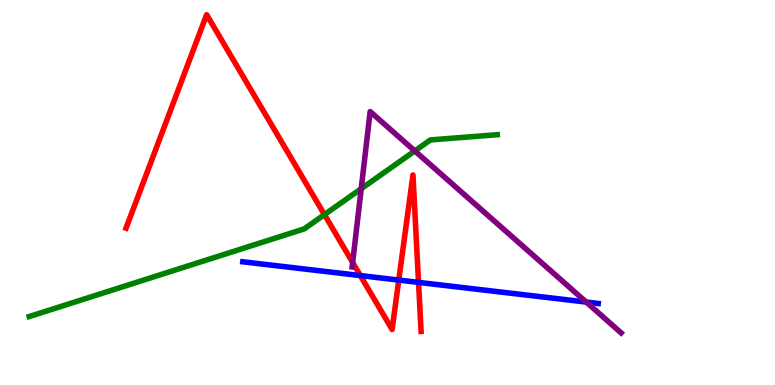[{'lines': ['blue', 'red'], 'intersections': [{'x': 4.65, 'y': 2.84}, {'x': 5.15, 'y': 2.73}, {'x': 5.4, 'y': 2.67}]}, {'lines': ['green', 'red'], 'intersections': [{'x': 4.19, 'y': 4.43}]}, {'lines': ['purple', 'red'], 'intersections': [{'x': 4.55, 'y': 3.18}]}, {'lines': ['blue', 'green'], 'intersections': []}, {'lines': ['blue', 'purple'], 'intersections': [{'x': 7.56, 'y': 2.15}]}, {'lines': ['green', 'purple'], 'intersections': [{'x': 4.66, 'y': 5.1}, {'x': 5.35, 'y': 6.08}]}]